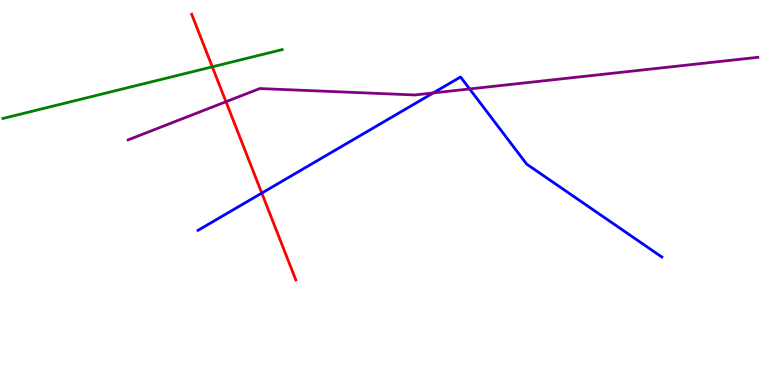[{'lines': ['blue', 'red'], 'intersections': [{'x': 3.38, 'y': 4.98}]}, {'lines': ['green', 'red'], 'intersections': [{'x': 2.74, 'y': 8.26}]}, {'lines': ['purple', 'red'], 'intersections': [{'x': 2.92, 'y': 7.36}]}, {'lines': ['blue', 'green'], 'intersections': []}, {'lines': ['blue', 'purple'], 'intersections': [{'x': 5.59, 'y': 7.59}, {'x': 6.06, 'y': 7.69}]}, {'lines': ['green', 'purple'], 'intersections': []}]